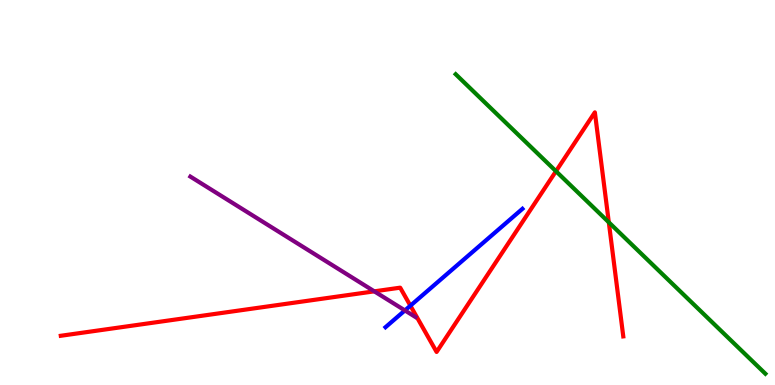[{'lines': ['blue', 'red'], 'intersections': [{'x': 5.3, 'y': 2.06}]}, {'lines': ['green', 'red'], 'intersections': [{'x': 7.17, 'y': 5.55}, {'x': 7.86, 'y': 4.23}]}, {'lines': ['purple', 'red'], 'intersections': [{'x': 4.83, 'y': 2.43}]}, {'lines': ['blue', 'green'], 'intersections': []}, {'lines': ['blue', 'purple'], 'intersections': [{'x': 5.22, 'y': 1.94}]}, {'lines': ['green', 'purple'], 'intersections': []}]